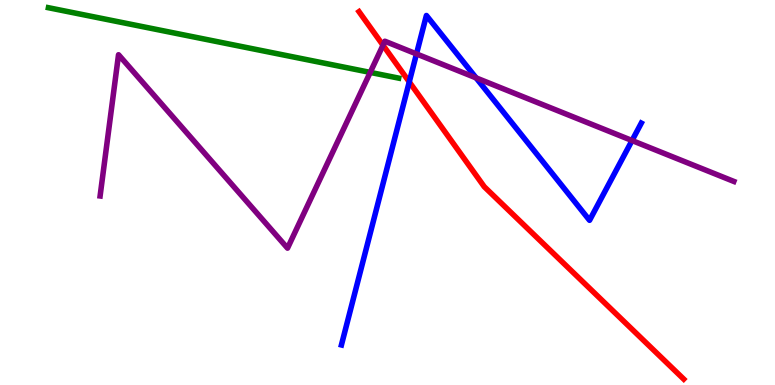[{'lines': ['blue', 'red'], 'intersections': [{'x': 5.28, 'y': 7.87}]}, {'lines': ['green', 'red'], 'intersections': []}, {'lines': ['purple', 'red'], 'intersections': [{'x': 4.94, 'y': 8.83}]}, {'lines': ['blue', 'green'], 'intersections': []}, {'lines': ['blue', 'purple'], 'intersections': [{'x': 5.37, 'y': 8.6}, {'x': 6.14, 'y': 7.98}, {'x': 8.16, 'y': 6.35}]}, {'lines': ['green', 'purple'], 'intersections': [{'x': 4.78, 'y': 8.12}]}]